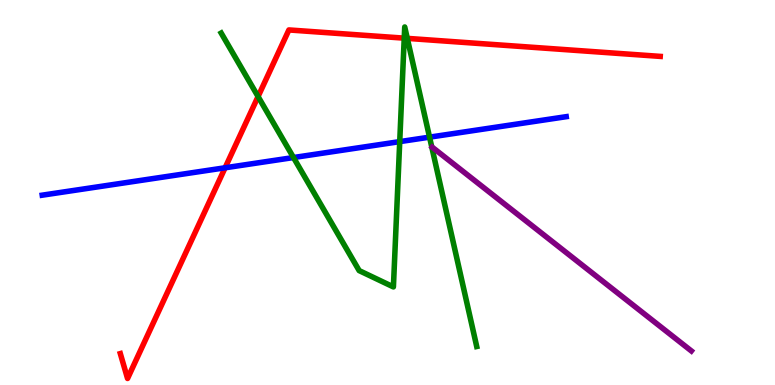[{'lines': ['blue', 'red'], 'intersections': [{'x': 2.9, 'y': 5.64}]}, {'lines': ['green', 'red'], 'intersections': [{'x': 3.33, 'y': 7.49}, {'x': 5.22, 'y': 9.01}, {'x': 5.26, 'y': 9.0}]}, {'lines': ['purple', 'red'], 'intersections': []}, {'lines': ['blue', 'green'], 'intersections': [{'x': 3.79, 'y': 5.91}, {'x': 5.16, 'y': 6.32}, {'x': 5.54, 'y': 6.44}]}, {'lines': ['blue', 'purple'], 'intersections': []}, {'lines': ['green', 'purple'], 'intersections': []}]